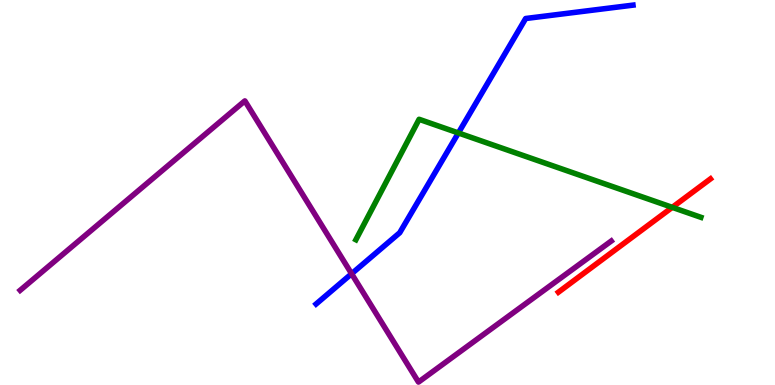[{'lines': ['blue', 'red'], 'intersections': []}, {'lines': ['green', 'red'], 'intersections': [{'x': 8.67, 'y': 4.61}]}, {'lines': ['purple', 'red'], 'intersections': []}, {'lines': ['blue', 'green'], 'intersections': [{'x': 5.91, 'y': 6.55}]}, {'lines': ['blue', 'purple'], 'intersections': [{'x': 4.54, 'y': 2.89}]}, {'lines': ['green', 'purple'], 'intersections': []}]